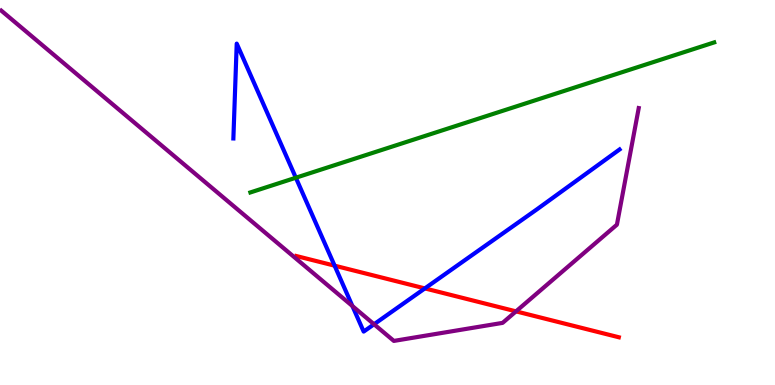[{'lines': ['blue', 'red'], 'intersections': [{'x': 4.32, 'y': 3.1}, {'x': 5.48, 'y': 2.51}]}, {'lines': ['green', 'red'], 'intersections': []}, {'lines': ['purple', 'red'], 'intersections': [{'x': 6.66, 'y': 1.91}]}, {'lines': ['blue', 'green'], 'intersections': [{'x': 3.82, 'y': 5.38}]}, {'lines': ['blue', 'purple'], 'intersections': [{'x': 4.55, 'y': 2.05}, {'x': 4.83, 'y': 1.58}]}, {'lines': ['green', 'purple'], 'intersections': []}]